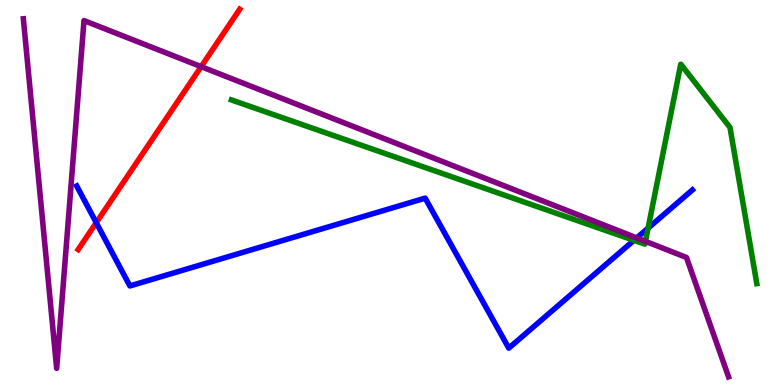[{'lines': ['blue', 'red'], 'intersections': [{'x': 1.24, 'y': 4.22}]}, {'lines': ['green', 'red'], 'intersections': []}, {'lines': ['purple', 'red'], 'intersections': [{'x': 2.6, 'y': 8.27}]}, {'lines': ['blue', 'green'], 'intersections': [{'x': 8.18, 'y': 3.76}, {'x': 8.36, 'y': 4.07}]}, {'lines': ['blue', 'purple'], 'intersections': [{'x': 8.22, 'y': 3.82}]}, {'lines': ['green', 'purple'], 'intersections': [{'x': 8.33, 'y': 3.73}]}]